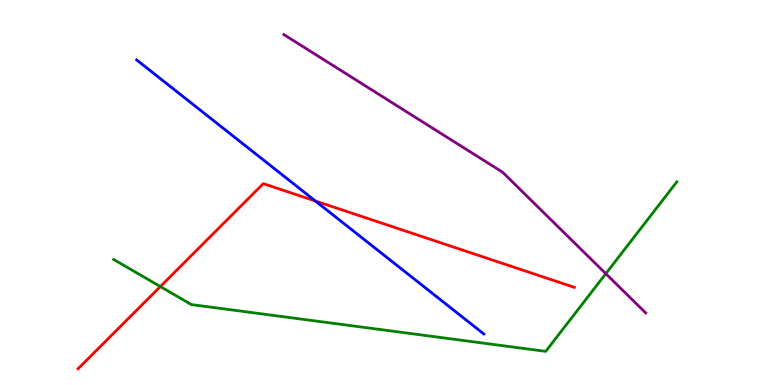[{'lines': ['blue', 'red'], 'intersections': [{'x': 4.07, 'y': 4.78}]}, {'lines': ['green', 'red'], 'intersections': [{'x': 2.07, 'y': 2.56}]}, {'lines': ['purple', 'red'], 'intersections': []}, {'lines': ['blue', 'green'], 'intersections': []}, {'lines': ['blue', 'purple'], 'intersections': []}, {'lines': ['green', 'purple'], 'intersections': [{'x': 7.82, 'y': 2.89}]}]